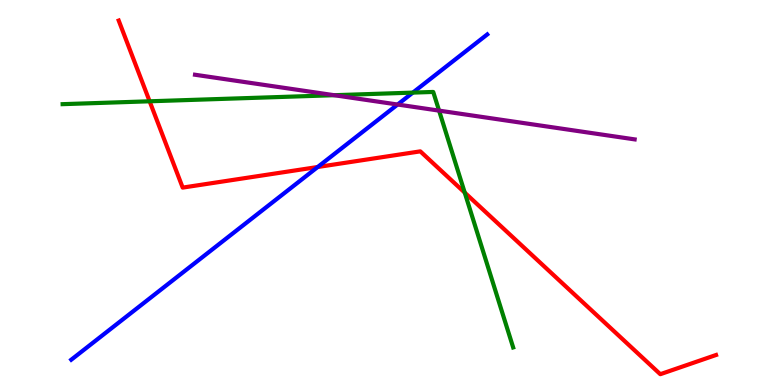[{'lines': ['blue', 'red'], 'intersections': [{'x': 4.1, 'y': 5.66}]}, {'lines': ['green', 'red'], 'intersections': [{'x': 1.93, 'y': 7.37}, {'x': 6.0, 'y': 5.0}]}, {'lines': ['purple', 'red'], 'intersections': []}, {'lines': ['blue', 'green'], 'intersections': [{'x': 5.33, 'y': 7.59}]}, {'lines': ['blue', 'purple'], 'intersections': [{'x': 5.13, 'y': 7.28}]}, {'lines': ['green', 'purple'], 'intersections': [{'x': 4.31, 'y': 7.53}, {'x': 5.67, 'y': 7.13}]}]